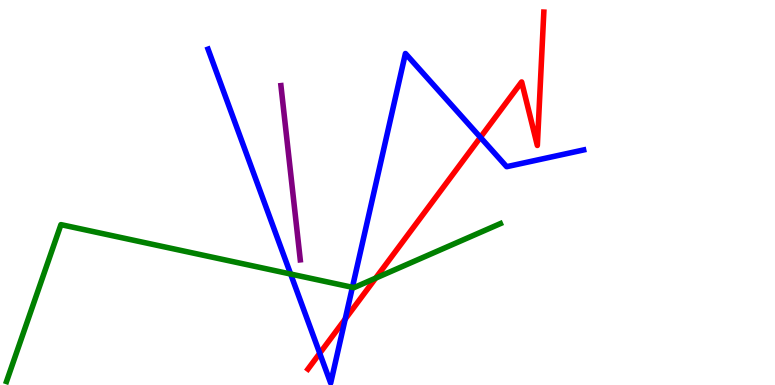[{'lines': ['blue', 'red'], 'intersections': [{'x': 4.13, 'y': 0.824}, {'x': 4.45, 'y': 1.71}, {'x': 6.2, 'y': 6.43}]}, {'lines': ['green', 'red'], 'intersections': [{'x': 4.85, 'y': 2.78}]}, {'lines': ['purple', 'red'], 'intersections': []}, {'lines': ['blue', 'green'], 'intersections': [{'x': 3.75, 'y': 2.88}, {'x': 4.55, 'y': 2.54}]}, {'lines': ['blue', 'purple'], 'intersections': []}, {'lines': ['green', 'purple'], 'intersections': []}]